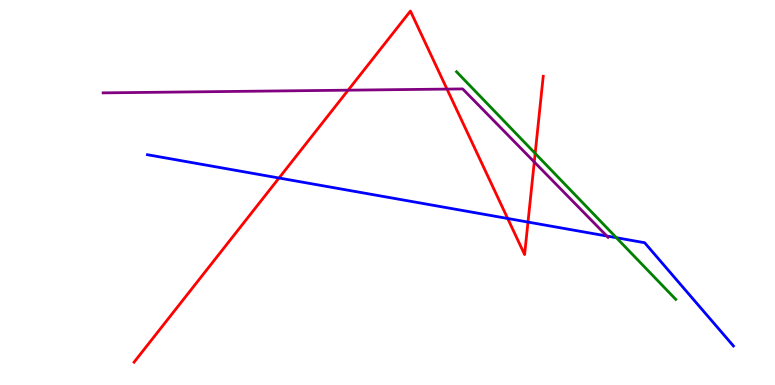[{'lines': ['blue', 'red'], 'intersections': [{'x': 3.6, 'y': 5.38}, {'x': 6.55, 'y': 4.33}, {'x': 6.81, 'y': 4.23}]}, {'lines': ['green', 'red'], 'intersections': [{'x': 6.91, 'y': 6.02}]}, {'lines': ['purple', 'red'], 'intersections': [{'x': 4.49, 'y': 7.66}, {'x': 5.77, 'y': 7.69}, {'x': 6.89, 'y': 5.79}]}, {'lines': ['blue', 'green'], 'intersections': [{'x': 7.95, 'y': 3.83}]}, {'lines': ['blue', 'purple'], 'intersections': [{'x': 7.83, 'y': 3.87}]}, {'lines': ['green', 'purple'], 'intersections': []}]